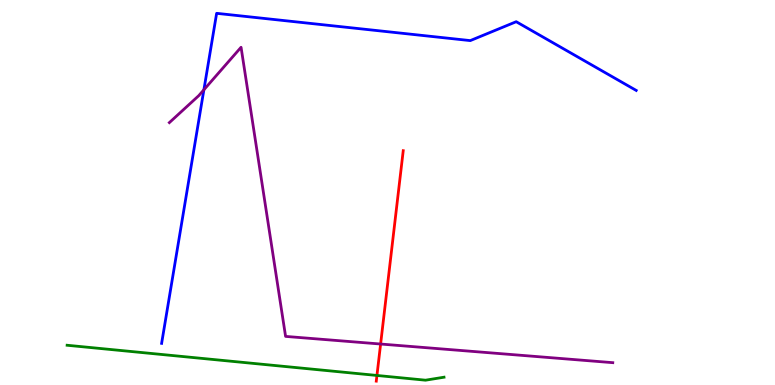[{'lines': ['blue', 'red'], 'intersections': []}, {'lines': ['green', 'red'], 'intersections': [{'x': 4.86, 'y': 0.248}]}, {'lines': ['purple', 'red'], 'intersections': [{'x': 4.91, 'y': 1.06}]}, {'lines': ['blue', 'green'], 'intersections': []}, {'lines': ['blue', 'purple'], 'intersections': [{'x': 2.63, 'y': 7.67}]}, {'lines': ['green', 'purple'], 'intersections': []}]